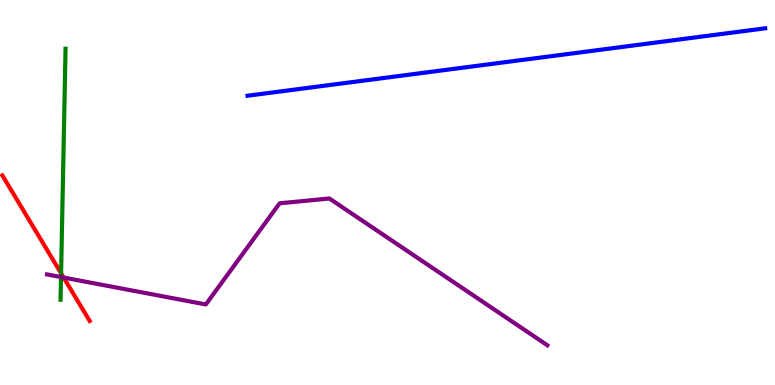[{'lines': ['blue', 'red'], 'intersections': []}, {'lines': ['green', 'red'], 'intersections': [{'x': 0.788, 'y': 2.9}]}, {'lines': ['purple', 'red'], 'intersections': [{'x': 0.821, 'y': 2.79}]}, {'lines': ['blue', 'green'], 'intersections': []}, {'lines': ['blue', 'purple'], 'intersections': []}, {'lines': ['green', 'purple'], 'intersections': [{'x': 0.787, 'y': 2.8}]}]